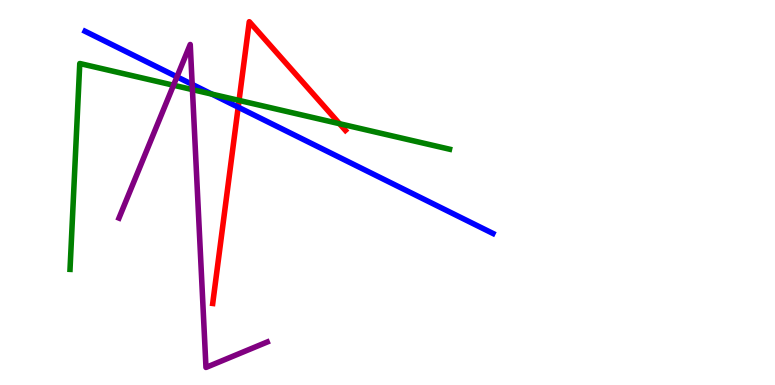[{'lines': ['blue', 'red'], 'intersections': [{'x': 3.07, 'y': 7.22}]}, {'lines': ['green', 'red'], 'intersections': [{'x': 3.08, 'y': 7.39}, {'x': 4.38, 'y': 6.79}]}, {'lines': ['purple', 'red'], 'intersections': []}, {'lines': ['blue', 'green'], 'intersections': [{'x': 2.73, 'y': 7.56}]}, {'lines': ['blue', 'purple'], 'intersections': [{'x': 2.28, 'y': 8.0}, {'x': 2.48, 'y': 7.81}]}, {'lines': ['green', 'purple'], 'intersections': [{'x': 2.24, 'y': 7.79}, {'x': 2.48, 'y': 7.67}]}]